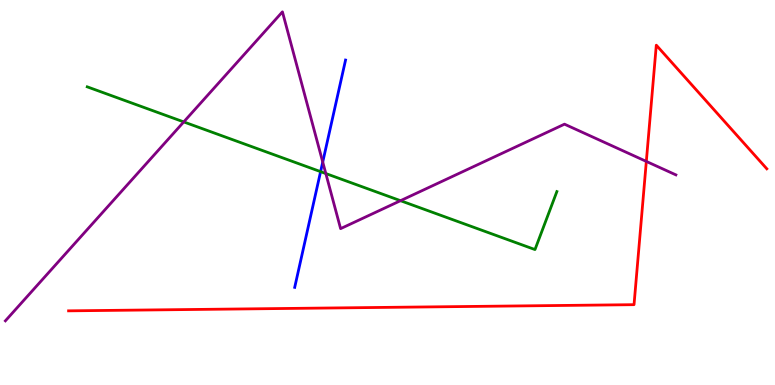[{'lines': ['blue', 'red'], 'intersections': []}, {'lines': ['green', 'red'], 'intersections': []}, {'lines': ['purple', 'red'], 'intersections': [{'x': 8.34, 'y': 5.81}]}, {'lines': ['blue', 'green'], 'intersections': [{'x': 4.14, 'y': 5.54}]}, {'lines': ['blue', 'purple'], 'intersections': [{'x': 4.16, 'y': 5.79}]}, {'lines': ['green', 'purple'], 'intersections': [{'x': 2.37, 'y': 6.83}, {'x': 4.2, 'y': 5.49}, {'x': 5.17, 'y': 4.79}]}]